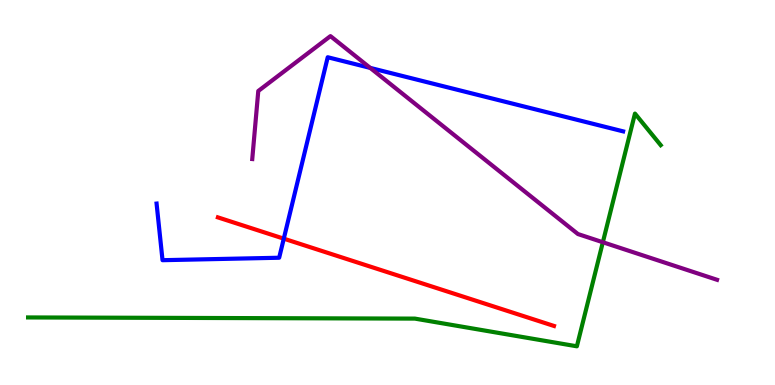[{'lines': ['blue', 'red'], 'intersections': [{'x': 3.66, 'y': 3.8}]}, {'lines': ['green', 'red'], 'intersections': []}, {'lines': ['purple', 'red'], 'intersections': []}, {'lines': ['blue', 'green'], 'intersections': []}, {'lines': ['blue', 'purple'], 'intersections': [{'x': 4.78, 'y': 8.24}]}, {'lines': ['green', 'purple'], 'intersections': [{'x': 7.78, 'y': 3.71}]}]